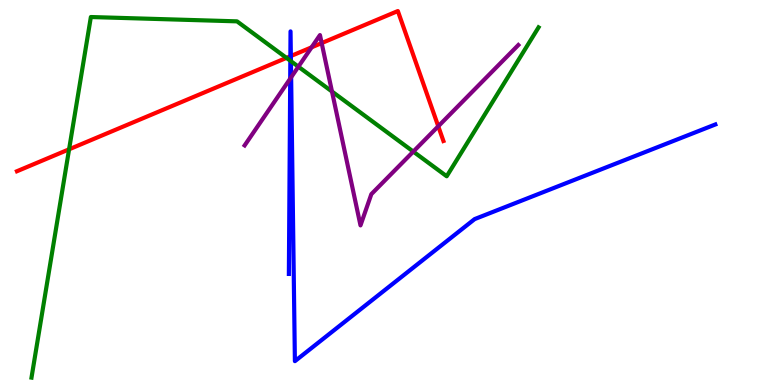[{'lines': ['blue', 'red'], 'intersections': [{'x': 3.75, 'y': 8.54}, {'x': 3.75, 'y': 8.54}]}, {'lines': ['green', 'red'], 'intersections': [{'x': 0.891, 'y': 6.12}, {'x': 3.7, 'y': 8.5}]}, {'lines': ['purple', 'red'], 'intersections': [{'x': 4.02, 'y': 8.77}, {'x': 4.15, 'y': 8.88}, {'x': 5.65, 'y': 6.72}]}, {'lines': ['blue', 'green'], 'intersections': [{'x': 3.75, 'y': 8.42}, {'x': 3.75, 'y': 8.41}]}, {'lines': ['blue', 'purple'], 'intersections': [{'x': 3.74, 'y': 7.96}, {'x': 3.76, 'y': 7.99}]}, {'lines': ['green', 'purple'], 'intersections': [{'x': 3.85, 'y': 8.27}, {'x': 4.28, 'y': 7.62}, {'x': 5.33, 'y': 6.06}]}]